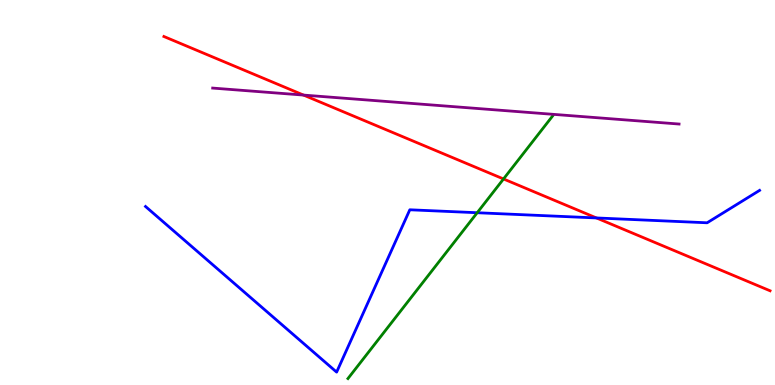[{'lines': ['blue', 'red'], 'intersections': [{'x': 7.7, 'y': 4.34}]}, {'lines': ['green', 'red'], 'intersections': [{'x': 6.5, 'y': 5.35}]}, {'lines': ['purple', 'red'], 'intersections': [{'x': 3.92, 'y': 7.53}]}, {'lines': ['blue', 'green'], 'intersections': [{'x': 6.16, 'y': 4.47}]}, {'lines': ['blue', 'purple'], 'intersections': []}, {'lines': ['green', 'purple'], 'intersections': []}]